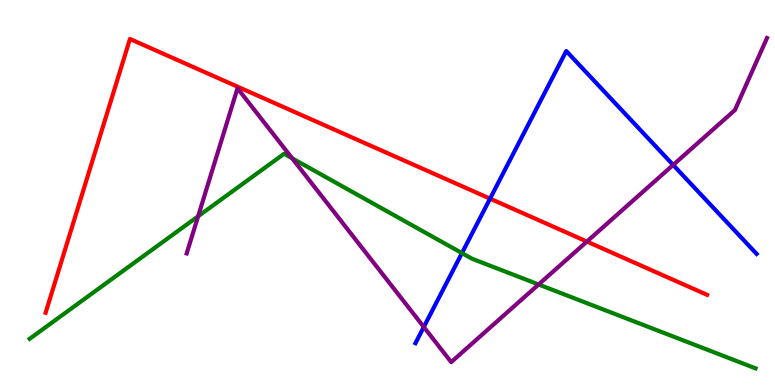[{'lines': ['blue', 'red'], 'intersections': [{'x': 6.32, 'y': 4.84}]}, {'lines': ['green', 'red'], 'intersections': []}, {'lines': ['purple', 'red'], 'intersections': [{'x': 7.57, 'y': 3.73}]}, {'lines': ['blue', 'green'], 'intersections': [{'x': 5.96, 'y': 3.43}]}, {'lines': ['blue', 'purple'], 'intersections': [{'x': 5.47, 'y': 1.51}, {'x': 8.69, 'y': 5.72}]}, {'lines': ['green', 'purple'], 'intersections': [{'x': 2.56, 'y': 4.38}, {'x': 3.77, 'y': 5.89}, {'x': 6.95, 'y': 2.61}]}]